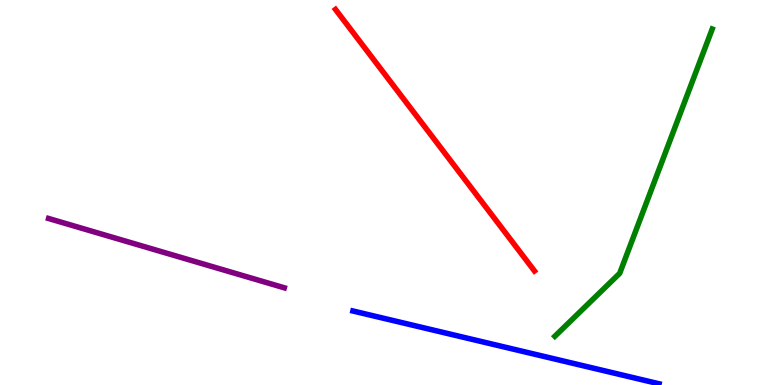[{'lines': ['blue', 'red'], 'intersections': []}, {'lines': ['green', 'red'], 'intersections': []}, {'lines': ['purple', 'red'], 'intersections': []}, {'lines': ['blue', 'green'], 'intersections': []}, {'lines': ['blue', 'purple'], 'intersections': []}, {'lines': ['green', 'purple'], 'intersections': []}]